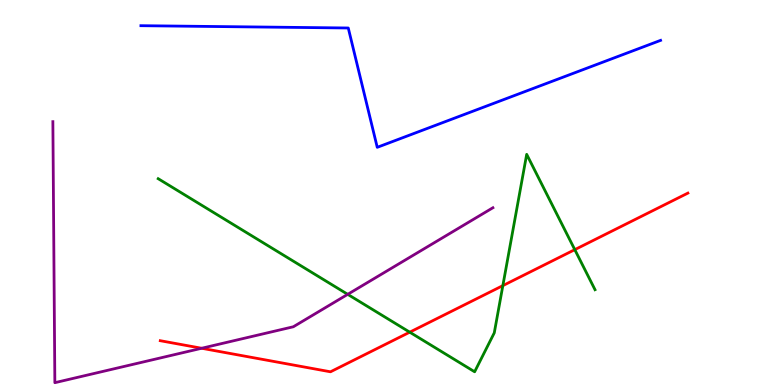[{'lines': ['blue', 'red'], 'intersections': []}, {'lines': ['green', 'red'], 'intersections': [{'x': 5.29, 'y': 1.37}, {'x': 6.49, 'y': 2.58}, {'x': 7.42, 'y': 3.52}]}, {'lines': ['purple', 'red'], 'intersections': [{'x': 2.6, 'y': 0.954}]}, {'lines': ['blue', 'green'], 'intersections': []}, {'lines': ['blue', 'purple'], 'intersections': []}, {'lines': ['green', 'purple'], 'intersections': [{'x': 4.49, 'y': 2.35}]}]